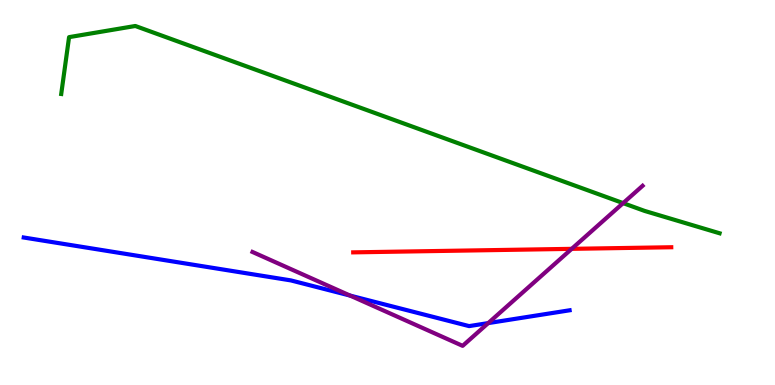[{'lines': ['blue', 'red'], 'intersections': []}, {'lines': ['green', 'red'], 'intersections': []}, {'lines': ['purple', 'red'], 'intersections': [{'x': 7.38, 'y': 3.54}]}, {'lines': ['blue', 'green'], 'intersections': []}, {'lines': ['blue', 'purple'], 'intersections': [{'x': 4.52, 'y': 2.32}, {'x': 6.3, 'y': 1.61}]}, {'lines': ['green', 'purple'], 'intersections': [{'x': 8.04, 'y': 4.72}]}]